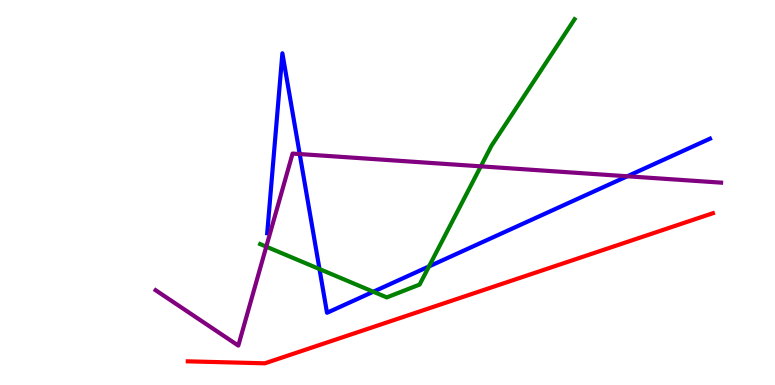[{'lines': ['blue', 'red'], 'intersections': []}, {'lines': ['green', 'red'], 'intersections': []}, {'lines': ['purple', 'red'], 'intersections': []}, {'lines': ['blue', 'green'], 'intersections': [{'x': 4.12, 'y': 3.01}, {'x': 4.82, 'y': 2.42}, {'x': 5.54, 'y': 3.08}]}, {'lines': ['blue', 'purple'], 'intersections': [{'x': 3.87, 'y': 6.0}, {'x': 8.09, 'y': 5.42}]}, {'lines': ['green', 'purple'], 'intersections': [{'x': 3.44, 'y': 3.59}, {'x': 6.2, 'y': 5.68}]}]